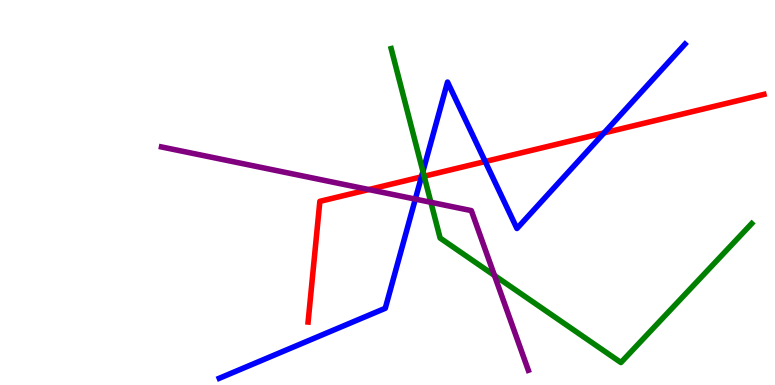[{'lines': ['blue', 'red'], 'intersections': [{'x': 5.44, 'y': 5.41}, {'x': 6.26, 'y': 5.8}, {'x': 7.79, 'y': 6.55}]}, {'lines': ['green', 'red'], 'intersections': [{'x': 5.47, 'y': 5.42}]}, {'lines': ['purple', 'red'], 'intersections': [{'x': 4.76, 'y': 5.08}]}, {'lines': ['blue', 'green'], 'intersections': [{'x': 5.46, 'y': 5.55}]}, {'lines': ['blue', 'purple'], 'intersections': [{'x': 5.36, 'y': 4.83}]}, {'lines': ['green', 'purple'], 'intersections': [{'x': 5.56, 'y': 4.75}, {'x': 6.38, 'y': 2.84}]}]